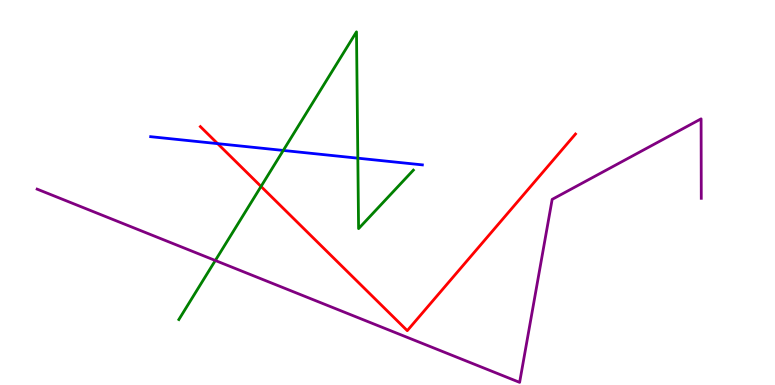[{'lines': ['blue', 'red'], 'intersections': [{'x': 2.81, 'y': 6.27}]}, {'lines': ['green', 'red'], 'intersections': [{'x': 3.37, 'y': 5.16}]}, {'lines': ['purple', 'red'], 'intersections': []}, {'lines': ['blue', 'green'], 'intersections': [{'x': 3.66, 'y': 6.09}, {'x': 4.62, 'y': 5.89}]}, {'lines': ['blue', 'purple'], 'intersections': []}, {'lines': ['green', 'purple'], 'intersections': [{'x': 2.78, 'y': 3.23}]}]